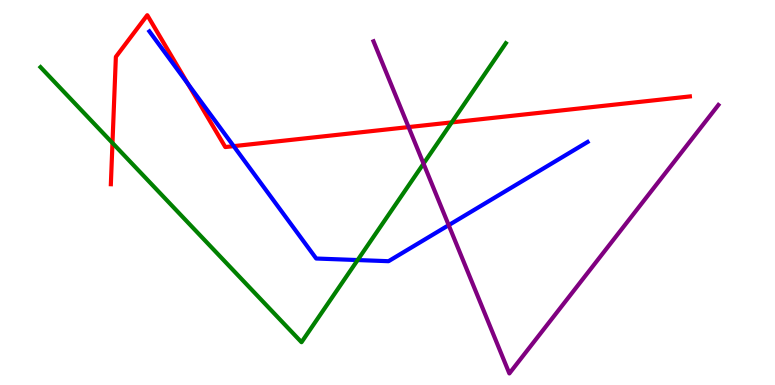[{'lines': ['blue', 'red'], 'intersections': [{'x': 2.42, 'y': 7.83}, {'x': 3.02, 'y': 6.2}]}, {'lines': ['green', 'red'], 'intersections': [{'x': 1.45, 'y': 6.29}, {'x': 5.83, 'y': 6.82}]}, {'lines': ['purple', 'red'], 'intersections': [{'x': 5.27, 'y': 6.7}]}, {'lines': ['blue', 'green'], 'intersections': [{'x': 4.61, 'y': 3.25}]}, {'lines': ['blue', 'purple'], 'intersections': [{'x': 5.79, 'y': 4.15}]}, {'lines': ['green', 'purple'], 'intersections': [{'x': 5.46, 'y': 5.75}]}]